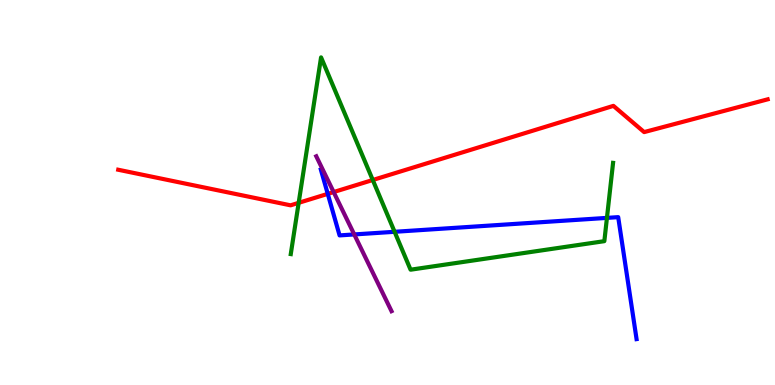[{'lines': ['blue', 'red'], 'intersections': [{'x': 4.23, 'y': 4.96}]}, {'lines': ['green', 'red'], 'intersections': [{'x': 3.85, 'y': 4.73}, {'x': 4.81, 'y': 5.32}]}, {'lines': ['purple', 'red'], 'intersections': [{'x': 4.31, 'y': 5.01}]}, {'lines': ['blue', 'green'], 'intersections': [{'x': 5.09, 'y': 3.98}, {'x': 7.83, 'y': 4.34}]}, {'lines': ['blue', 'purple'], 'intersections': [{'x': 4.57, 'y': 3.91}]}, {'lines': ['green', 'purple'], 'intersections': []}]